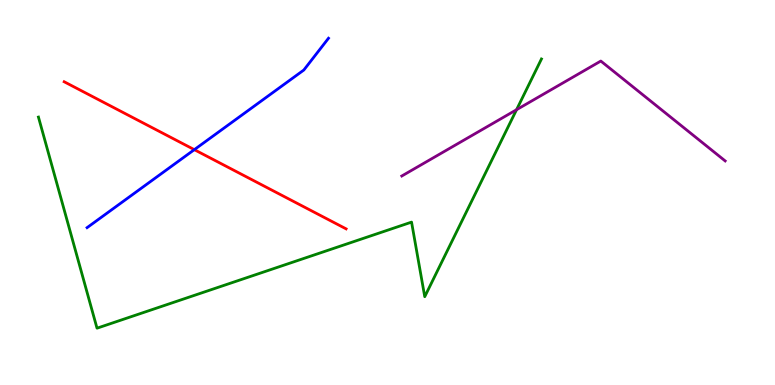[{'lines': ['blue', 'red'], 'intersections': [{'x': 2.51, 'y': 6.11}]}, {'lines': ['green', 'red'], 'intersections': []}, {'lines': ['purple', 'red'], 'intersections': []}, {'lines': ['blue', 'green'], 'intersections': []}, {'lines': ['blue', 'purple'], 'intersections': []}, {'lines': ['green', 'purple'], 'intersections': [{'x': 6.67, 'y': 7.15}]}]